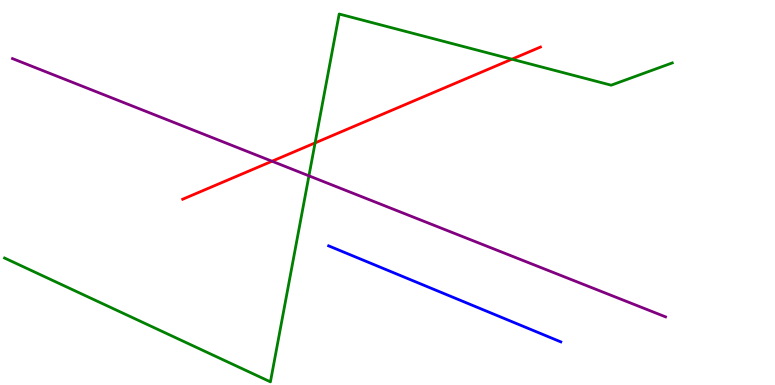[{'lines': ['blue', 'red'], 'intersections': []}, {'lines': ['green', 'red'], 'intersections': [{'x': 4.07, 'y': 6.29}, {'x': 6.6, 'y': 8.46}]}, {'lines': ['purple', 'red'], 'intersections': [{'x': 3.51, 'y': 5.81}]}, {'lines': ['blue', 'green'], 'intersections': []}, {'lines': ['blue', 'purple'], 'intersections': []}, {'lines': ['green', 'purple'], 'intersections': [{'x': 3.99, 'y': 5.43}]}]